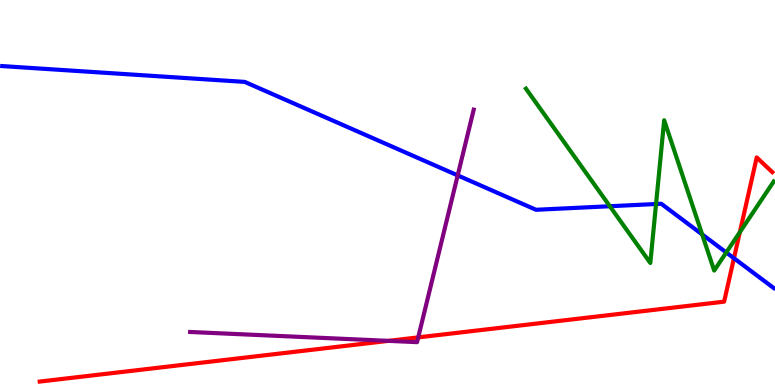[{'lines': ['blue', 'red'], 'intersections': [{'x': 9.47, 'y': 3.29}]}, {'lines': ['green', 'red'], 'intersections': [{'x': 9.55, 'y': 3.97}]}, {'lines': ['purple', 'red'], 'intersections': [{'x': 5.01, 'y': 1.15}, {'x': 5.4, 'y': 1.24}]}, {'lines': ['blue', 'green'], 'intersections': [{'x': 7.87, 'y': 4.64}, {'x': 8.47, 'y': 4.7}, {'x': 9.06, 'y': 3.91}, {'x': 9.37, 'y': 3.44}]}, {'lines': ['blue', 'purple'], 'intersections': [{'x': 5.91, 'y': 5.44}]}, {'lines': ['green', 'purple'], 'intersections': []}]